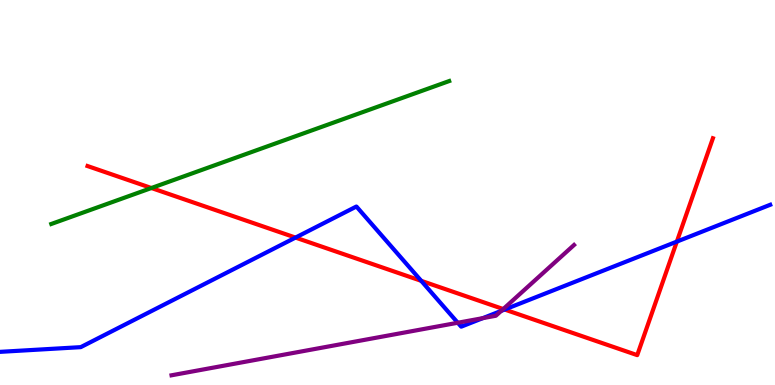[{'lines': ['blue', 'red'], 'intersections': [{'x': 3.81, 'y': 3.83}, {'x': 5.44, 'y': 2.71}, {'x': 6.51, 'y': 1.96}, {'x': 8.73, 'y': 3.72}]}, {'lines': ['green', 'red'], 'intersections': [{'x': 1.95, 'y': 5.12}]}, {'lines': ['purple', 'red'], 'intersections': [{'x': 6.49, 'y': 1.97}]}, {'lines': ['blue', 'green'], 'intersections': []}, {'lines': ['blue', 'purple'], 'intersections': [{'x': 5.91, 'y': 1.62}, {'x': 6.23, 'y': 1.74}, {'x': 6.47, 'y': 1.92}]}, {'lines': ['green', 'purple'], 'intersections': []}]